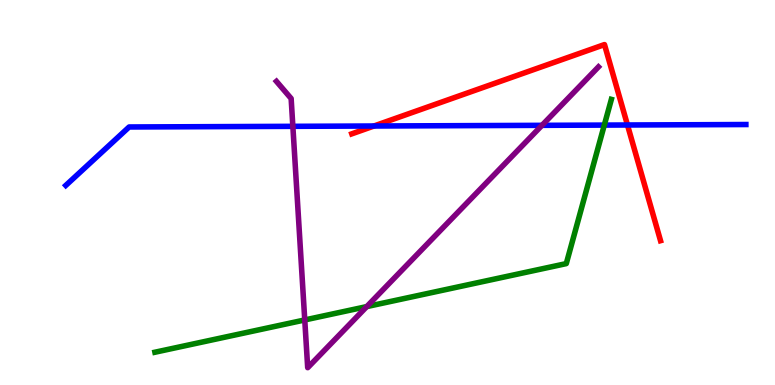[{'lines': ['blue', 'red'], 'intersections': [{'x': 4.83, 'y': 6.73}, {'x': 8.1, 'y': 6.75}]}, {'lines': ['green', 'red'], 'intersections': []}, {'lines': ['purple', 'red'], 'intersections': []}, {'lines': ['blue', 'green'], 'intersections': [{'x': 7.8, 'y': 6.75}]}, {'lines': ['blue', 'purple'], 'intersections': [{'x': 3.78, 'y': 6.72}, {'x': 6.99, 'y': 6.74}]}, {'lines': ['green', 'purple'], 'intersections': [{'x': 3.93, 'y': 1.69}, {'x': 4.73, 'y': 2.04}]}]